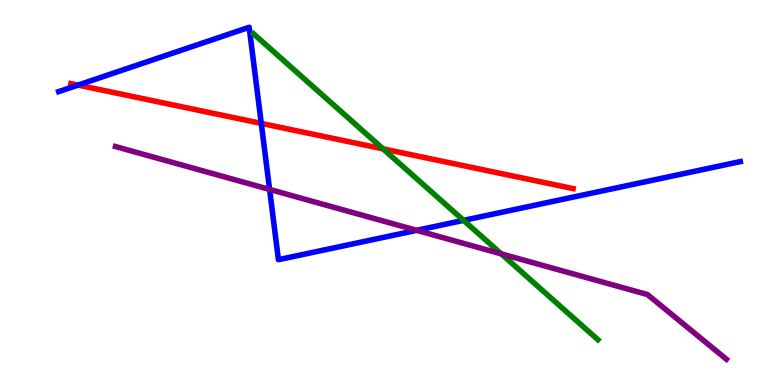[{'lines': ['blue', 'red'], 'intersections': [{'x': 1.01, 'y': 7.79}, {'x': 3.37, 'y': 6.79}]}, {'lines': ['green', 'red'], 'intersections': [{'x': 4.94, 'y': 6.13}]}, {'lines': ['purple', 'red'], 'intersections': []}, {'lines': ['blue', 'green'], 'intersections': [{'x': 5.98, 'y': 4.28}]}, {'lines': ['blue', 'purple'], 'intersections': [{'x': 3.48, 'y': 5.08}, {'x': 5.38, 'y': 4.02}]}, {'lines': ['green', 'purple'], 'intersections': [{'x': 6.47, 'y': 3.41}]}]